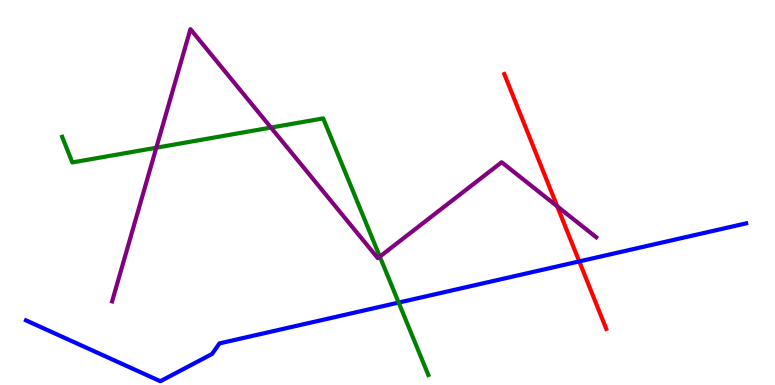[{'lines': ['blue', 'red'], 'intersections': [{'x': 7.47, 'y': 3.21}]}, {'lines': ['green', 'red'], 'intersections': []}, {'lines': ['purple', 'red'], 'intersections': [{'x': 7.19, 'y': 4.64}]}, {'lines': ['blue', 'green'], 'intersections': [{'x': 5.14, 'y': 2.14}]}, {'lines': ['blue', 'purple'], 'intersections': []}, {'lines': ['green', 'purple'], 'intersections': [{'x': 2.02, 'y': 6.16}, {'x': 3.5, 'y': 6.69}, {'x': 4.9, 'y': 3.34}]}]